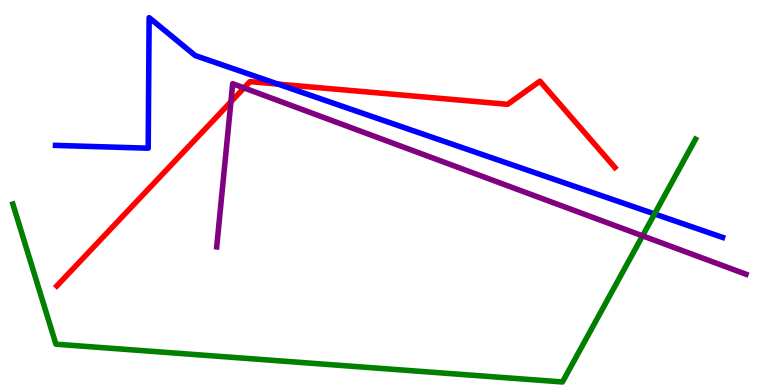[{'lines': ['blue', 'red'], 'intersections': [{'x': 3.59, 'y': 7.82}]}, {'lines': ['green', 'red'], 'intersections': []}, {'lines': ['purple', 'red'], 'intersections': [{'x': 2.98, 'y': 7.36}, {'x': 3.15, 'y': 7.72}]}, {'lines': ['blue', 'green'], 'intersections': [{'x': 8.45, 'y': 4.44}]}, {'lines': ['blue', 'purple'], 'intersections': []}, {'lines': ['green', 'purple'], 'intersections': [{'x': 8.29, 'y': 3.87}]}]